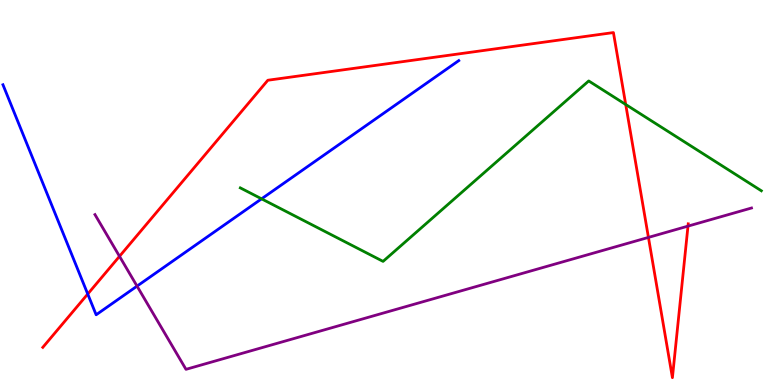[{'lines': ['blue', 'red'], 'intersections': [{'x': 1.13, 'y': 2.36}]}, {'lines': ['green', 'red'], 'intersections': [{'x': 8.07, 'y': 7.29}]}, {'lines': ['purple', 'red'], 'intersections': [{'x': 1.54, 'y': 3.34}, {'x': 8.37, 'y': 3.83}, {'x': 8.88, 'y': 4.13}]}, {'lines': ['blue', 'green'], 'intersections': [{'x': 3.38, 'y': 4.84}]}, {'lines': ['blue', 'purple'], 'intersections': [{'x': 1.77, 'y': 2.57}]}, {'lines': ['green', 'purple'], 'intersections': []}]